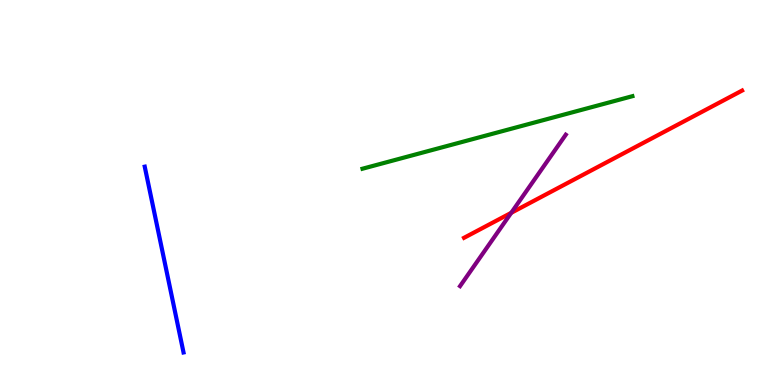[{'lines': ['blue', 'red'], 'intersections': []}, {'lines': ['green', 'red'], 'intersections': []}, {'lines': ['purple', 'red'], 'intersections': [{'x': 6.6, 'y': 4.47}]}, {'lines': ['blue', 'green'], 'intersections': []}, {'lines': ['blue', 'purple'], 'intersections': []}, {'lines': ['green', 'purple'], 'intersections': []}]